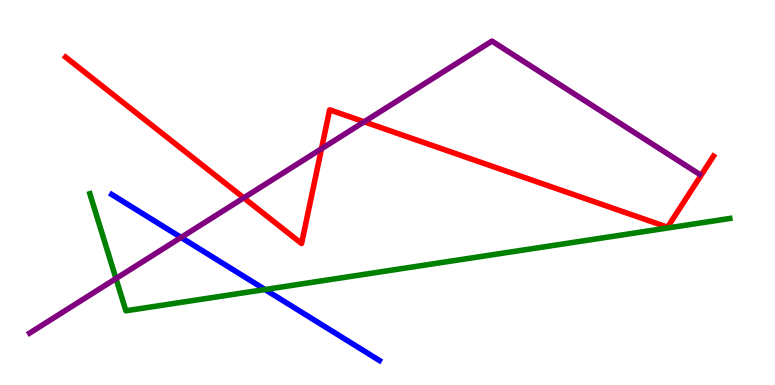[{'lines': ['blue', 'red'], 'intersections': []}, {'lines': ['green', 'red'], 'intersections': []}, {'lines': ['purple', 'red'], 'intersections': [{'x': 3.15, 'y': 4.86}, {'x': 4.15, 'y': 6.14}, {'x': 4.7, 'y': 6.84}]}, {'lines': ['blue', 'green'], 'intersections': [{'x': 3.42, 'y': 2.48}]}, {'lines': ['blue', 'purple'], 'intersections': [{'x': 2.34, 'y': 3.83}]}, {'lines': ['green', 'purple'], 'intersections': [{'x': 1.5, 'y': 2.76}]}]